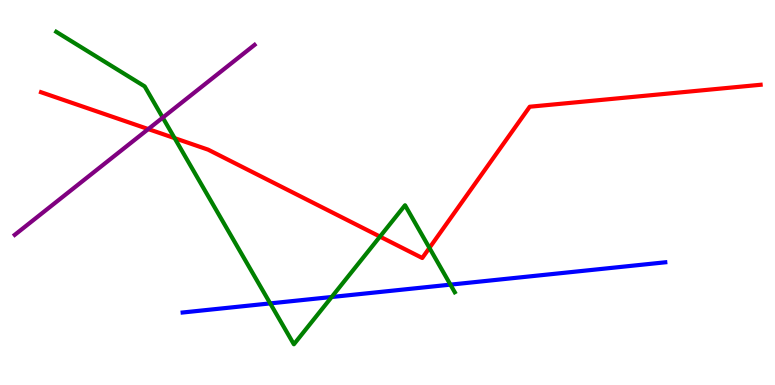[{'lines': ['blue', 'red'], 'intersections': []}, {'lines': ['green', 'red'], 'intersections': [{'x': 2.25, 'y': 6.41}, {'x': 4.9, 'y': 3.85}, {'x': 5.54, 'y': 3.56}]}, {'lines': ['purple', 'red'], 'intersections': [{'x': 1.91, 'y': 6.65}]}, {'lines': ['blue', 'green'], 'intersections': [{'x': 3.49, 'y': 2.12}, {'x': 4.28, 'y': 2.29}, {'x': 5.81, 'y': 2.61}]}, {'lines': ['blue', 'purple'], 'intersections': []}, {'lines': ['green', 'purple'], 'intersections': [{'x': 2.1, 'y': 6.94}]}]